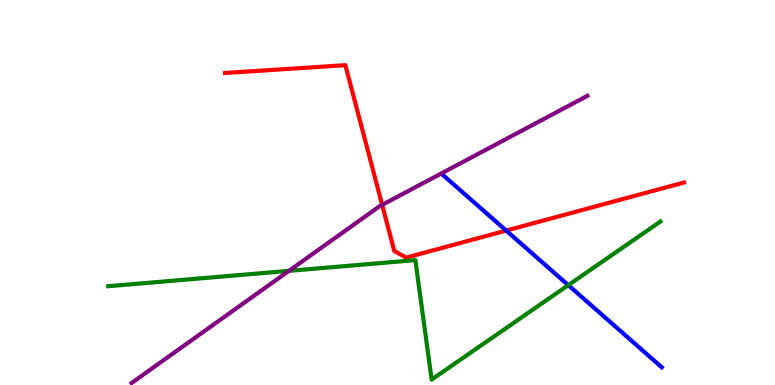[{'lines': ['blue', 'red'], 'intersections': [{'x': 6.53, 'y': 4.01}]}, {'lines': ['green', 'red'], 'intersections': []}, {'lines': ['purple', 'red'], 'intersections': [{'x': 4.93, 'y': 4.68}]}, {'lines': ['blue', 'green'], 'intersections': [{'x': 7.33, 'y': 2.59}]}, {'lines': ['blue', 'purple'], 'intersections': []}, {'lines': ['green', 'purple'], 'intersections': [{'x': 3.73, 'y': 2.96}]}]